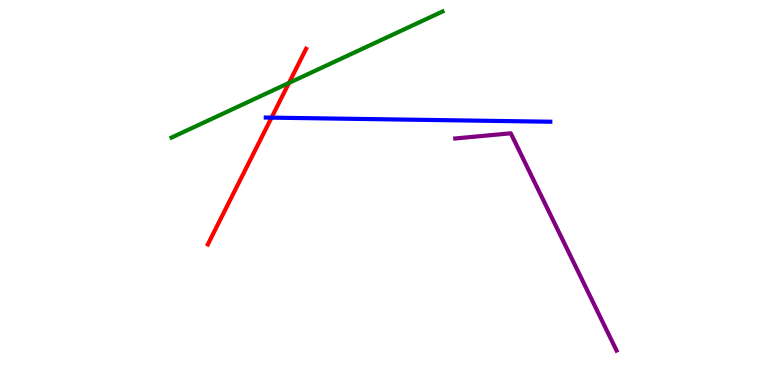[{'lines': ['blue', 'red'], 'intersections': [{'x': 3.5, 'y': 6.94}]}, {'lines': ['green', 'red'], 'intersections': [{'x': 3.73, 'y': 7.85}]}, {'lines': ['purple', 'red'], 'intersections': []}, {'lines': ['blue', 'green'], 'intersections': []}, {'lines': ['blue', 'purple'], 'intersections': []}, {'lines': ['green', 'purple'], 'intersections': []}]